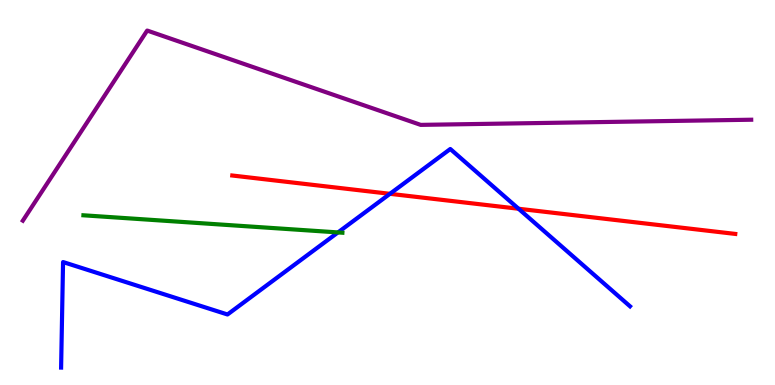[{'lines': ['blue', 'red'], 'intersections': [{'x': 5.03, 'y': 4.97}, {'x': 6.69, 'y': 4.58}]}, {'lines': ['green', 'red'], 'intersections': []}, {'lines': ['purple', 'red'], 'intersections': []}, {'lines': ['blue', 'green'], 'intersections': [{'x': 4.36, 'y': 3.96}]}, {'lines': ['blue', 'purple'], 'intersections': []}, {'lines': ['green', 'purple'], 'intersections': []}]